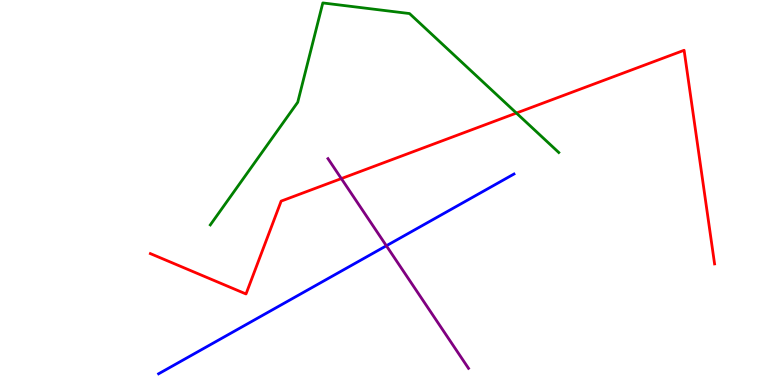[{'lines': ['blue', 'red'], 'intersections': []}, {'lines': ['green', 'red'], 'intersections': [{'x': 6.66, 'y': 7.06}]}, {'lines': ['purple', 'red'], 'intersections': [{'x': 4.4, 'y': 5.36}]}, {'lines': ['blue', 'green'], 'intersections': []}, {'lines': ['blue', 'purple'], 'intersections': [{'x': 4.99, 'y': 3.62}]}, {'lines': ['green', 'purple'], 'intersections': []}]